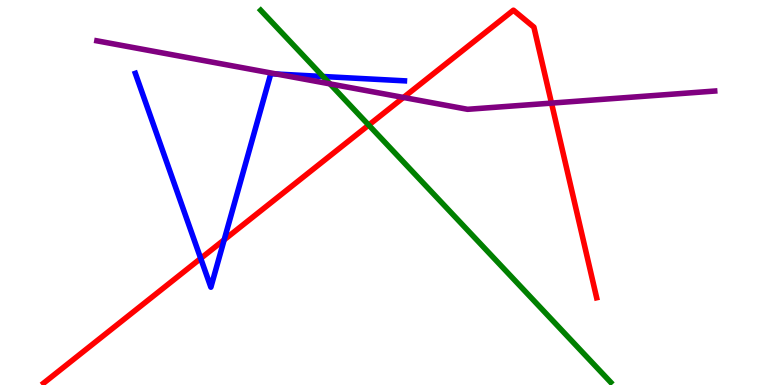[{'lines': ['blue', 'red'], 'intersections': [{'x': 2.59, 'y': 3.29}, {'x': 2.89, 'y': 3.77}]}, {'lines': ['green', 'red'], 'intersections': [{'x': 4.76, 'y': 6.75}]}, {'lines': ['purple', 'red'], 'intersections': [{'x': 5.21, 'y': 7.47}, {'x': 7.12, 'y': 7.32}]}, {'lines': ['blue', 'green'], 'intersections': [{'x': 4.17, 'y': 8.01}]}, {'lines': ['blue', 'purple'], 'intersections': [{'x': 3.57, 'y': 8.08}]}, {'lines': ['green', 'purple'], 'intersections': [{'x': 4.26, 'y': 7.82}]}]